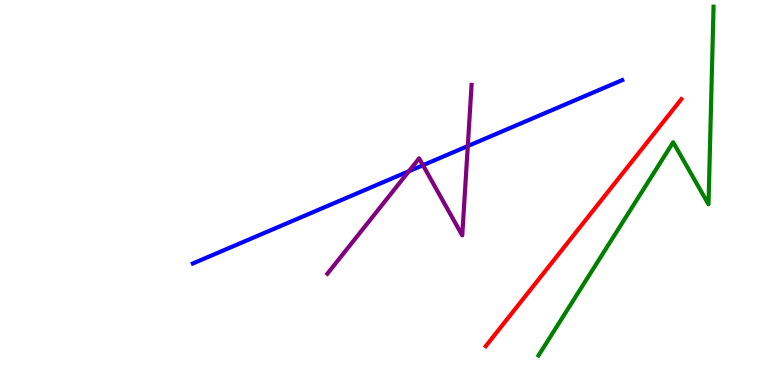[{'lines': ['blue', 'red'], 'intersections': []}, {'lines': ['green', 'red'], 'intersections': []}, {'lines': ['purple', 'red'], 'intersections': []}, {'lines': ['blue', 'green'], 'intersections': []}, {'lines': ['blue', 'purple'], 'intersections': [{'x': 5.28, 'y': 5.55}, {'x': 5.46, 'y': 5.71}, {'x': 6.04, 'y': 6.21}]}, {'lines': ['green', 'purple'], 'intersections': []}]